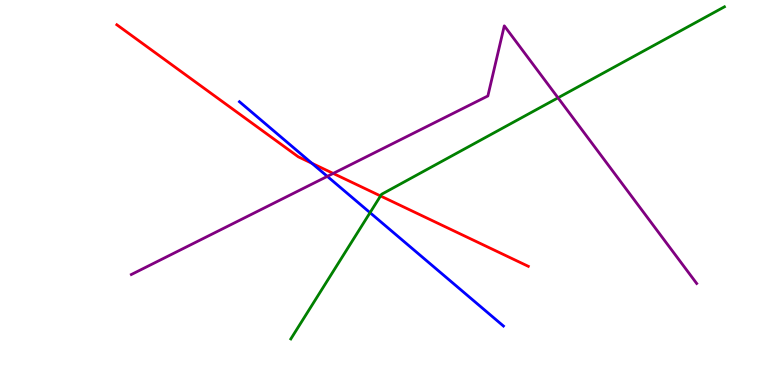[{'lines': ['blue', 'red'], 'intersections': [{'x': 4.02, 'y': 5.76}]}, {'lines': ['green', 'red'], 'intersections': [{'x': 4.91, 'y': 4.91}]}, {'lines': ['purple', 'red'], 'intersections': [{'x': 4.3, 'y': 5.5}]}, {'lines': ['blue', 'green'], 'intersections': [{'x': 4.77, 'y': 4.48}]}, {'lines': ['blue', 'purple'], 'intersections': [{'x': 4.22, 'y': 5.42}]}, {'lines': ['green', 'purple'], 'intersections': [{'x': 7.2, 'y': 7.46}]}]